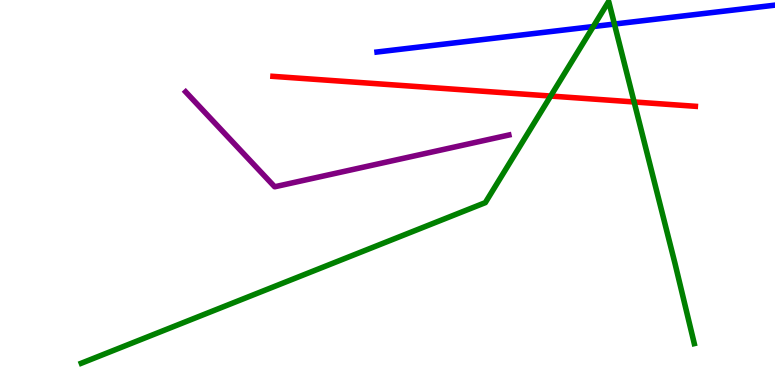[{'lines': ['blue', 'red'], 'intersections': []}, {'lines': ['green', 'red'], 'intersections': [{'x': 7.11, 'y': 7.51}, {'x': 8.18, 'y': 7.35}]}, {'lines': ['purple', 'red'], 'intersections': []}, {'lines': ['blue', 'green'], 'intersections': [{'x': 7.66, 'y': 9.31}, {'x': 7.93, 'y': 9.38}]}, {'lines': ['blue', 'purple'], 'intersections': []}, {'lines': ['green', 'purple'], 'intersections': []}]